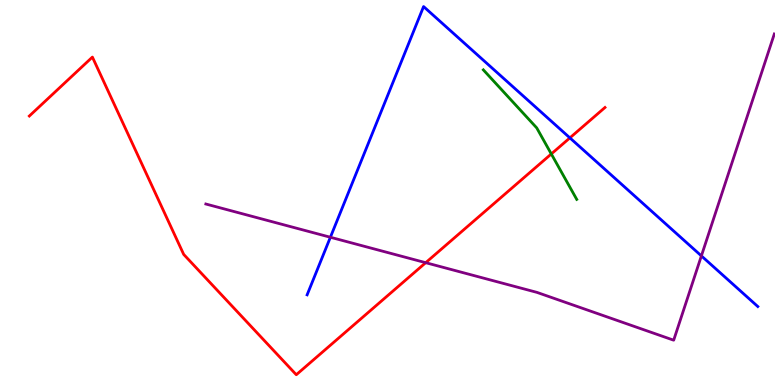[{'lines': ['blue', 'red'], 'intersections': [{'x': 7.35, 'y': 6.42}]}, {'lines': ['green', 'red'], 'intersections': [{'x': 7.11, 'y': 6.0}]}, {'lines': ['purple', 'red'], 'intersections': [{'x': 5.49, 'y': 3.18}]}, {'lines': ['blue', 'green'], 'intersections': []}, {'lines': ['blue', 'purple'], 'intersections': [{'x': 4.26, 'y': 3.84}, {'x': 9.05, 'y': 3.35}]}, {'lines': ['green', 'purple'], 'intersections': []}]